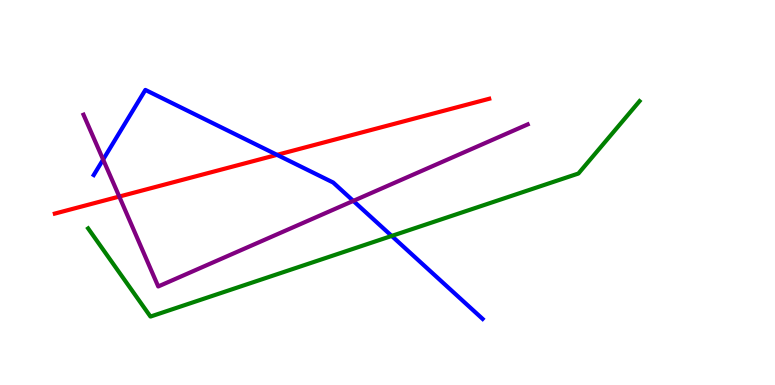[{'lines': ['blue', 'red'], 'intersections': [{'x': 3.57, 'y': 5.98}]}, {'lines': ['green', 'red'], 'intersections': []}, {'lines': ['purple', 'red'], 'intersections': [{'x': 1.54, 'y': 4.89}]}, {'lines': ['blue', 'green'], 'intersections': [{'x': 5.05, 'y': 3.87}]}, {'lines': ['blue', 'purple'], 'intersections': [{'x': 1.33, 'y': 5.86}, {'x': 4.56, 'y': 4.78}]}, {'lines': ['green', 'purple'], 'intersections': []}]